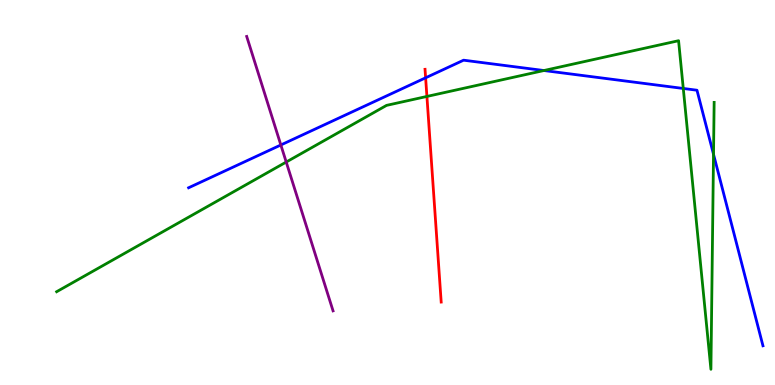[{'lines': ['blue', 'red'], 'intersections': [{'x': 5.49, 'y': 7.98}]}, {'lines': ['green', 'red'], 'intersections': [{'x': 5.51, 'y': 7.5}]}, {'lines': ['purple', 'red'], 'intersections': []}, {'lines': ['blue', 'green'], 'intersections': [{'x': 7.02, 'y': 8.17}, {'x': 8.82, 'y': 7.7}, {'x': 9.21, 'y': 5.99}]}, {'lines': ['blue', 'purple'], 'intersections': [{'x': 3.62, 'y': 6.23}]}, {'lines': ['green', 'purple'], 'intersections': [{'x': 3.69, 'y': 5.79}]}]